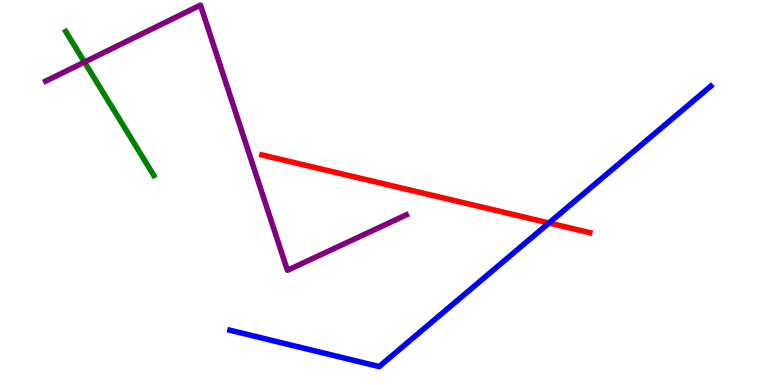[{'lines': ['blue', 'red'], 'intersections': [{'x': 7.08, 'y': 4.21}]}, {'lines': ['green', 'red'], 'intersections': []}, {'lines': ['purple', 'red'], 'intersections': []}, {'lines': ['blue', 'green'], 'intersections': []}, {'lines': ['blue', 'purple'], 'intersections': []}, {'lines': ['green', 'purple'], 'intersections': [{'x': 1.09, 'y': 8.39}]}]